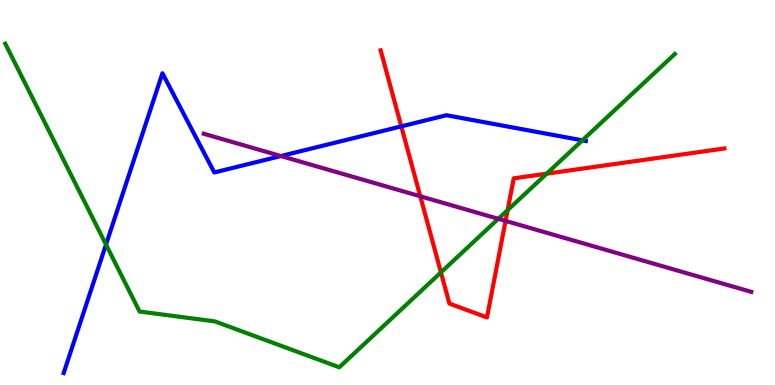[{'lines': ['blue', 'red'], 'intersections': [{'x': 5.18, 'y': 6.72}]}, {'lines': ['green', 'red'], 'intersections': [{'x': 5.69, 'y': 2.93}, {'x': 6.55, 'y': 4.54}, {'x': 7.05, 'y': 5.49}]}, {'lines': ['purple', 'red'], 'intersections': [{'x': 5.42, 'y': 4.9}, {'x': 6.52, 'y': 4.26}]}, {'lines': ['blue', 'green'], 'intersections': [{'x': 1.37, 'y': 3.65}, {'x': 7.51, 'y': 6.35}]}, {'lines': ['blue', 'purple'], 'intersections': [{'x': 3.62, 'y': 5.95}]}, {'lines': ['green', 'purple'], 'intersections': [{'x': 6.43, 'y': 4.32}]}]